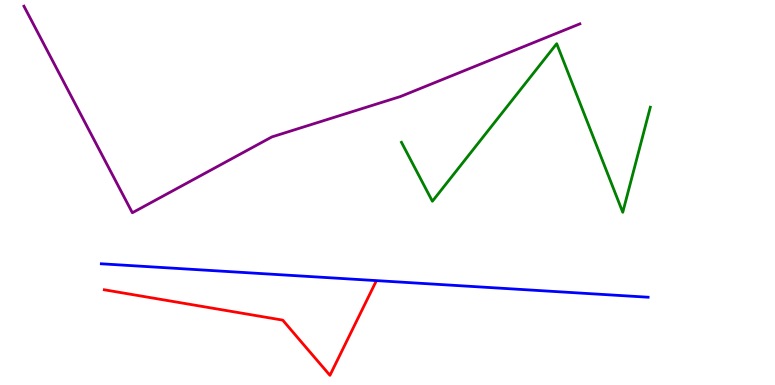[{'lines': ['blue', 'red'], 'intersections': []}, {'lines': ['green', 'red'], 'intersections': []}, {'lines': ['purple', 'red'], 'intersections': []}, {'lines': ['blue', 'green'], 'intersections': []}, {'lines': ['blue', 'purple'], 'intersections': []}, {'lines': ['green', 'purple'], 'intersections': []}]